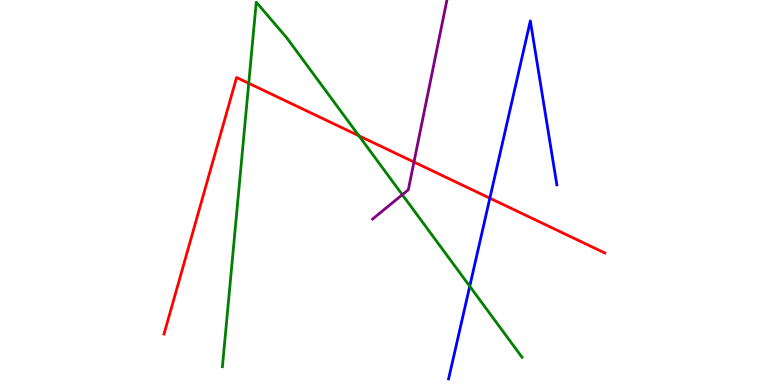[{'lines': ['blue', 'red'], 'intersections': [{'x': 6.32, 'y': 4.85}]}, {'lines': ['green', 'red'], 'intersections': [{'x': 3.21, 'y': 7.84}, {'x': 4.63, 'y': 6.47}]}, {'lines': ['purple', 'red'], 'intersections': [{'x': 5.34, 'y': 5.79}]}, {'lines': ['blue', 'green'], 'intersections': [{'x': 6.06, 'y': 2.56}]}, {'lines': ['blue', 'purple'], 'intersections': []}, {'lines': ['green', 'purple'], 'intersections': [{'x': 5.19, 'y': 4.94}]}]